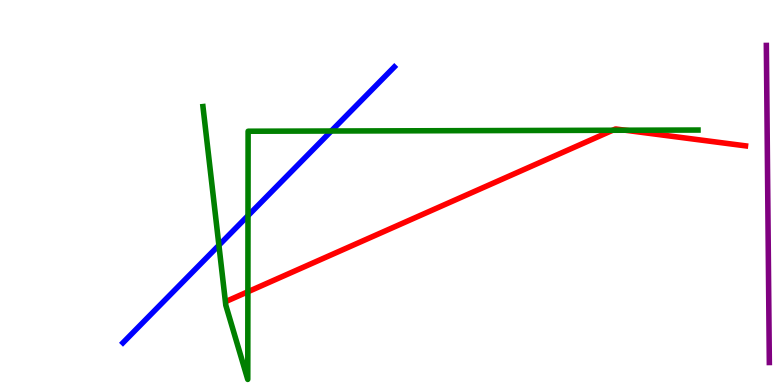[{'lines': ['blue', 'red'], 'intersections': []}, {'lines': ['green', 'red'], 'intersections': [{'x': 3.2, 'y': 2.42}, {'x': 7.91, 'y': 6.62}, {'x': 8.07, 'y': 6.62}]}, {'lines': ['purple', 'red'], 'intersections': []}, {'lines': ['blue', 'green'], 'intersections': [{'x': 2.82, 'y': 3.63}, {'x': 3.2, 'y': 4.4}, {'x': 4.27, 'y': 6.6}]}, {'lines': ['blue', 'purple'], 'intersections': []}, {'lines': ['green', 'purple'], 'intersections': []}]